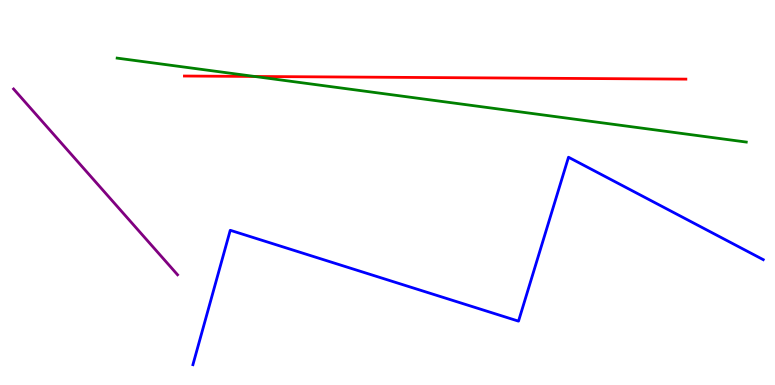[{'lines': ['blue', 'red'], 'intersections': []}, {'lines': ['green', 'red'], 'intersections': [{'x': 3.29, 'y': 8.01}]}, {'lines': ['purple', 'red'], 'intersections': []}, {'lines': ['blue', 'green'], 'intersections': []}, {'lines': ['blue', 'purple'], 'intersections': []}, {'lines': ['green', 'purple'], 'intersections': []}]